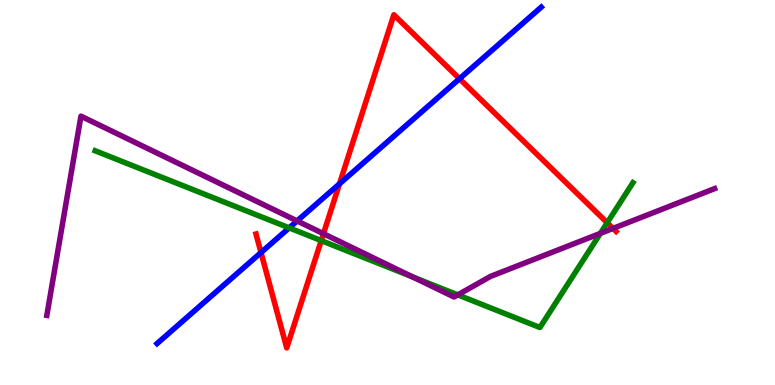[{'lines': ['blue', 'red'], 'intersections': [{'x': 3.37, 'y': 3.44}, {'x': 4.38, 'y': 5.23}, {'x': 5.93, 'y': 7.95}]}, {'lines': ['green', 'red'], 'intersections': [{'x': 4.14, 'y': 3.75}, {'x': 7.84, 'y': 4.21}]}, {'lines': ['purple', 'red'], 'intersections': [{'x': 4.17, 'y': 3.93}, {'x': 7.91, 'y': 4.07}]}, {'lines': ['blue', 'green'], 'intersections': [{'x': 3.73, 'y': 4.08}]}, {'lines': ['blue', 'purple'], 'intersections': [{'x': 3.83, 'y': 4.26}]}, {'lines': ['green', 'purple'], 'intersections': [{'x': 5.33, 'y': 2.81}, {'x': 5.91, 'y': 2.34}, {'x': 7.75, 'y': 3.94}]}]